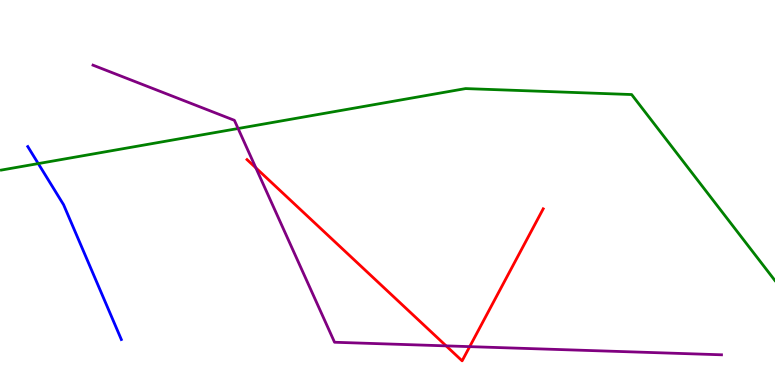[{'lines': ['blue', 'red'], 'intersections': []}, {'lines': ['green', 'red'], 'intersections': []}, {'lines': ['purple', 'red'], 'intersections': [{'x': 3.3, 'y': 5.64}, {'x': 5.76, 'y': 1.02}, {'x': 6.06, 'y': 0.997}]}, {'lines': ['blue', 'green'], 'intersections': [{'x': 0.494, 'y': 5.75}]}, {'lines': ['blue', 'purple'], 'intersections': []}, {'lines': ['green', 'purple'], 'intersections': [{'x': 3.07, 'y': 6.66}]}]